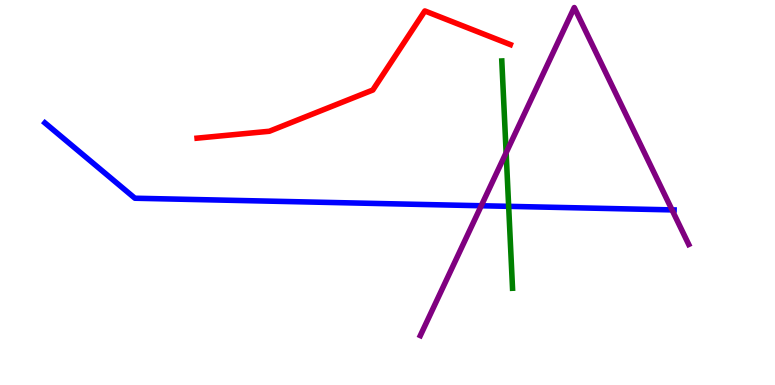[{'lines': ['blue', 'red'], 'intersections': []}, {'lines': ['green', 'red'], 'intersections': []}, {'lines': ['purple', 'red'], 'intersections': []}, {'lines': ['blue', 'green'], 'intersections': [{'x': 6.56, 'y': 4.64}]}, {'lines': ['blue', 'purple'], 'intersections': [{'x': 6.21, 'y': 4.66}, {'x': 8.67, 'y': 4.55}]}, {'lines': ['green', 'purple'], 'intersections': [{'x': 6.53, 'y': 6.03}]}]